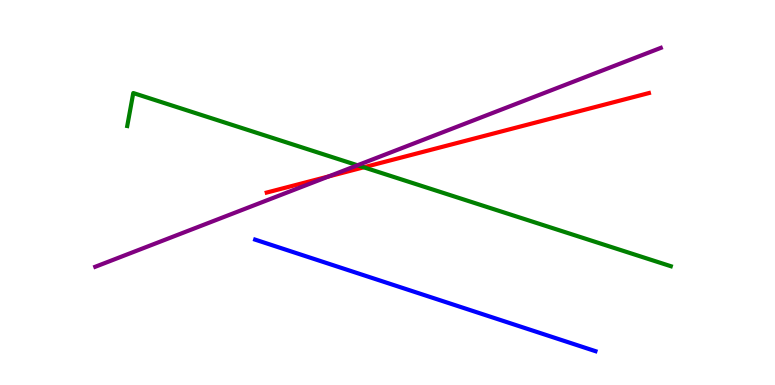[{'lines': ['blue', 'red'], 'intersections': []}, {'lines': ['green', 'red'], 'intersections': [{'x': 4.69, 'y': 5.65}]}, {'lines': ['purple', 'red'], 'intersections': [{'x': 4.24, 'y': 5.42}]}, {'lines': ['blue', 'green'], 'intersections': []}, {'lines': ['blue', 'purple'], 'intersections': []}, {'lines': ['green', 'purple'], 'intersections': [{'x': 4.61, 'y': 5.71}]}]